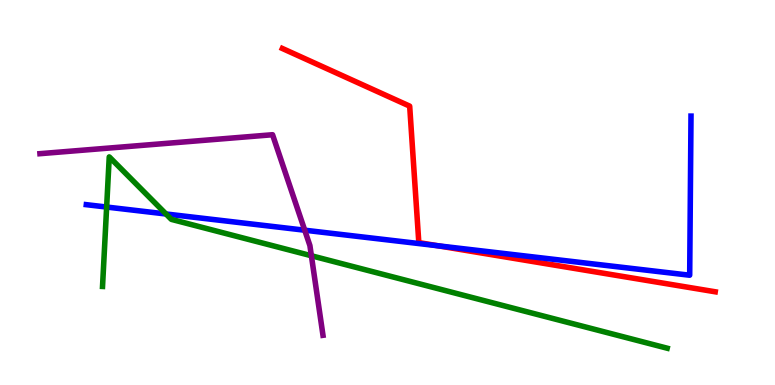[{'lines': ['blue', 'red'], 'intersections': [{'x': 5.65, 'y': 3.62}]}, {'lines': ['green', 'red'], 'intersections': []}, {'lines': ['purple', 'red'], 'intersections': []}, {'lines': ['blue', 'green'], 'intersections': [{'x': 1.38, 'y': 4.62}, {'x': 2.14, 'y': 4.44}]}, {'lines': ['blue', 'purple'], 'intersections': [{'x': 3.93, 'y': 4.02}]}, {'lines': ['green', 'purple'], 'intersections': [{'x': 4.02, 'y': 3.36}]}]